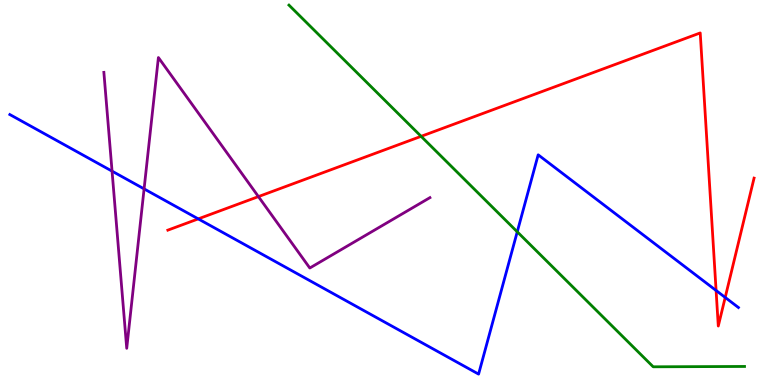[{'lines': ['blue', 'red'], 'intersections': [{'x': 2.56, 'y': 4.31}, {'x': 9.24, 'y': 2.45}, {'x': 9.36, 'y': 2.27}]}, {'lines': ['green', 'red'], 'intersections': [{'x': 5.43, 'y': 6.46}]}, {'lines': ['purple', 'red'], 'intersections': [{'x': 3.33, 'y': 4.89}]}, {'lines': ['blue', 'green'], 'intersections': [{'x': 6.67, 'y': 3.98}]}, {'lines': ['blue', 'purple'], 'intersections': [{'x': 1.45, 'y': 5.55}, {'x': 1.86, 'y': 5.09}]}, {'lines': ['green', 'purple'], 'intersections': []}]